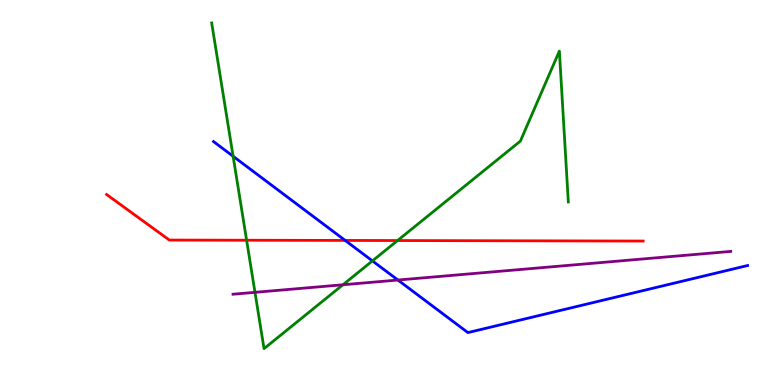[{'lines': ['blue', 'red'], 'intersections': [{'x': 4.45, 'y': 3.76}]}, {'lines': ['green', 'red'], 'intersections': [{'x': 3.18, 'y': 3.76}, {'x': 5.13, 'y': 3.75}]}, {'lines': ['purple', 'red'], 'intersections': []}, {'lines': ['blue', 'green'], 'intersections': [{'x': 3.01, 'y': 5.94}, {'x': 4.81, 'y': 3.22}]}, {'lines': ['blue', 'purple'], 'intersections': [{'x': 5.13, 'y': 2.73}]}, {'lines': ['green', 'purple'], 'intersections': [{'x': 3.29, 'y': 2.41}, {'x': 4.42, 'y': 2.6}]}]